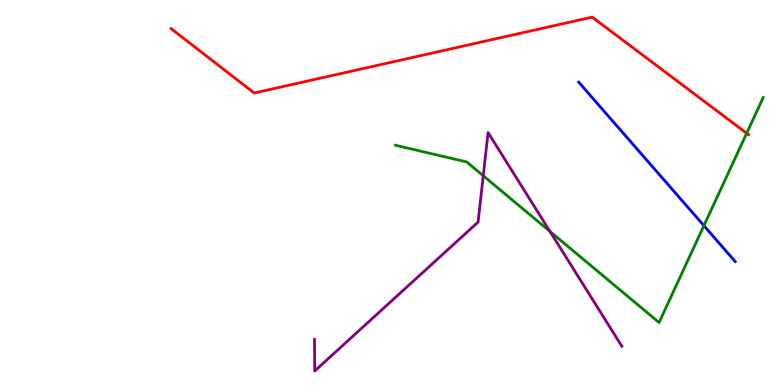[{'lines': ['blue', 'red'], 'intersections': []}, {'lines': ['green', 'red'], 'intersections': [{'x': 9.63, 'y': 6.54}]}, {'lines': ['purple', 'red'], 'intersections': []}, {'lines': ['blue', 'green'], 'intersections': [{'x': 9.08, 'y': 4.14}]}, {'lines': ['blue', 'purple'], 'intersections': []}, {'lines': ['green', 'purple'], 'intersections': [{'x': 6.24, 'y': 5.43}, {'x': 7.1, 'y': 3.99}]}]